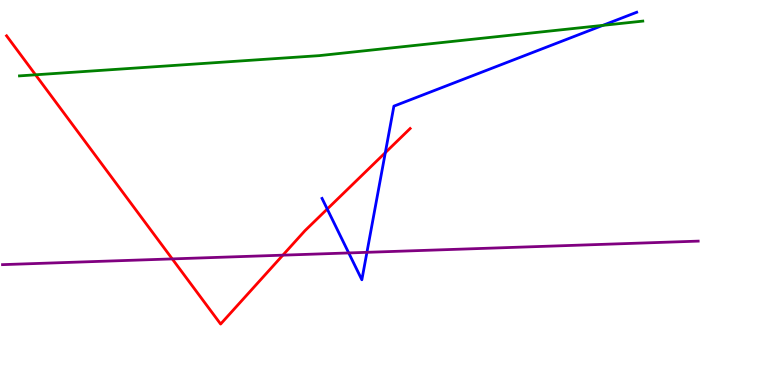[{'lines': ['blue', 'red'], 'intersections': [{'x': 4.22, 'y': 4.57}, {'x': 4.97, 'y': 6.04}]}, {'lines': ['green', 'red'], 'intersections': [{'x': 0.458, 'y': 8.06}]}, {'lines': ['purple', 'red'], 'intersections': [{'x': 2.22, 'y': 3.28}, {'x': 3.65, 'y': 3.37}]}, {'lines': ['blue', 'green'], 'intersections': [{'x': 7.78, 'y': 9.34}]}, {'lines': ['blue', 'purple'], 'intersections': [{'x': 4.5, 'y': 3.43}, {'x': 4.73, 'y': 3.45}]}, {'lines': ['green', 'purple'], 'intersections': []}]